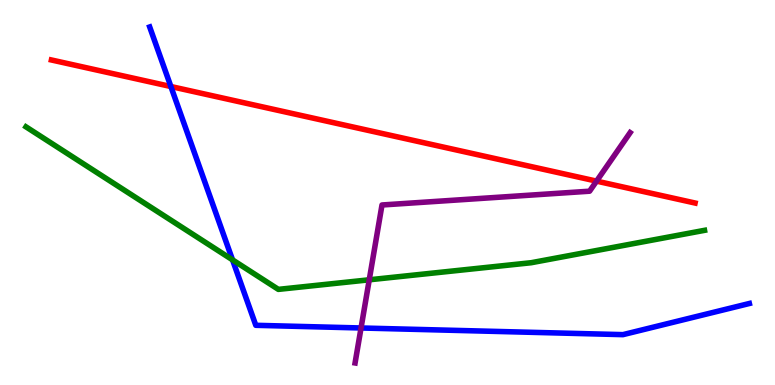[{'lines': ['blue', 'red'], 'intersections': [{'x': 2.2, 'y': 7.75}]}, {'lines': ['green', 'red'], 'intersections': []}, {'lines': ['purple', 'red'], 'intersections': [{'x': 7.7, 'y': 5.3}]}, {'lines': ['blue', 'green'], 'intersections': [{'x': 3.0, 'y': 3.25}]}, {'lines': ['blue', 'purple'], 'intersections': [{'x': 4.66, 'y': 1.48}]}, {'lines': ['green', 'purple'], 'intersections': [{'x': 4.76, 'y': 2.73}]}]